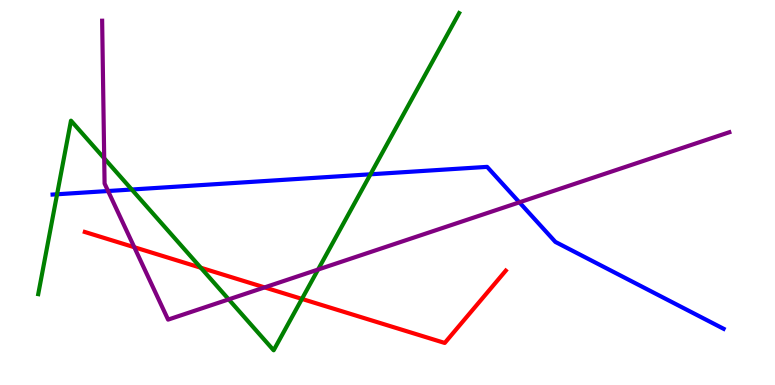[{'lines': ['blue', 'red'], 'intersections': []}, {'lines': ['green', 'red'], 'intersections': [{'x': 2.59, 'y': 3.05}, {'x': 3.9, 'y': 2.24}]}, {'lines': ['purple', 'red'], 'intersections': [{'x': 1.73, 'y': 3.58}, {'x': 3.41, 'y': 2.54}]}, {'lines': ['blue', 'green'], 'intersections': [{'x': 0.737, 'y': 4.95}, {'x': 1.7, 'y': 5.08}, {'x': 4.78, 'y': 5.47}]}, {'lines': ['blue', 'purple'], 'intersections': [{'x': 1.39, 'y': 5.04}, {'x': 6.7, 'y': 4.74}]}, {'lines': ['green', 'purple'], 'intersections': [{'x': 1.34, 'y': 5.89}, {'x': 2.95, 'y': 2.22}, {'x': 4.1, 'y': 3.0}]}]